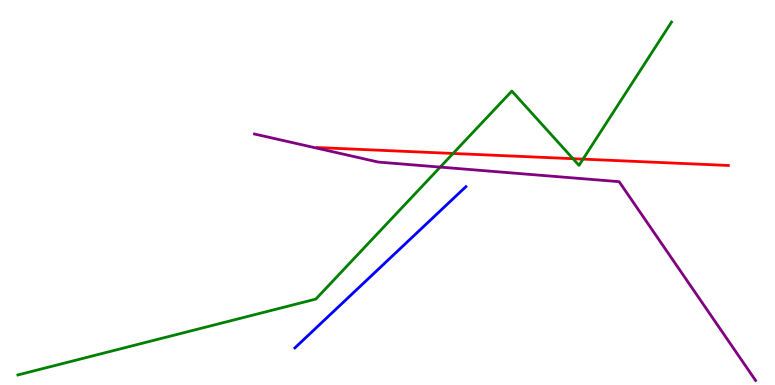[{'lines': ['blue', 'red'], 'intersections': []}, {'lines': ['green', 'red'], 'intersections': [{'x': 5.85, 'y': 6.01}, {'x': 7.39, 'y': 5.88}, {'x': 7.52, 'y': 5.87}]}, {'lines': ['purple', 'red'], 'intersections': []}, {'lines': ['blue', 'green'], 'intersections': []}, {'lines': ['blue', 'purple'], 'intersections': []}, {'lines': ['green', 'purple'], 'intersections': [{'x': 5.68, 'y': 5.66}]}]